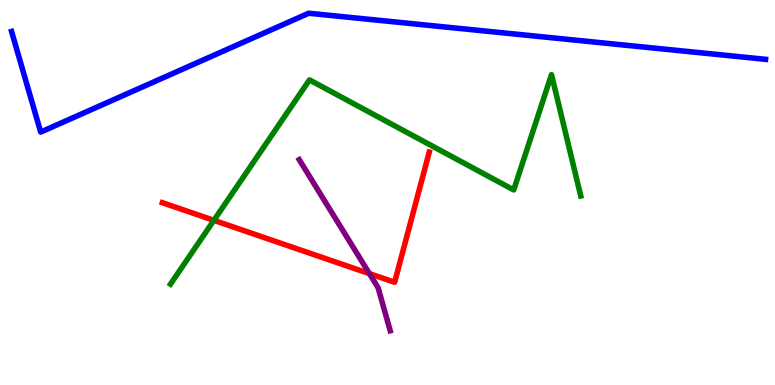[{'lines': ['blue', 'red'], 'intersections': []}, {'lines': ['green', 'red'], 'intersections': [{'x': 2.76, 'y': 4.28}]}, {'lines': ['purple', 'red'], 'intersections': [{'x': 4.77, 'y': 2.89}]}, {'lines': ['blue', 'green'], 'intersections': []}, {'lines': ['blue', 'purple'], 'intersections': []}, {'lines': ['green', 'purple'], 'intersections': []}]